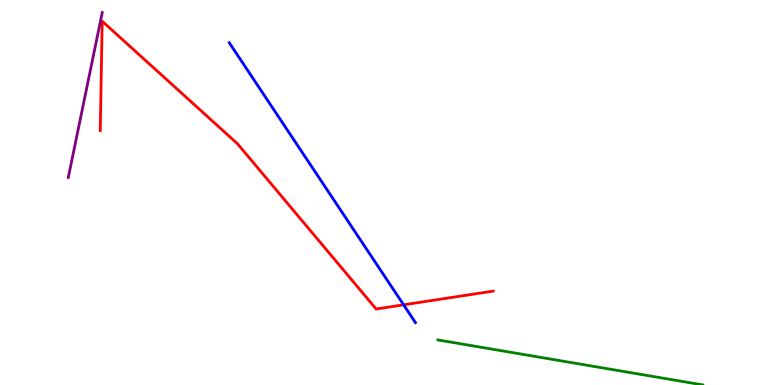[{'lines': ['blue', 'red'], 'intersections': [{'x': 5.21, 'y': 2.08}]}, {'lines': ['green', 'red'], 'intersections': []}, {'lines': ['purple', 'red'], 'intersections': []}, {'lines': ['blue', 'green'], 'intersections': []}, {'lines': ['blue', 'purple'], 'intersections': []}, {'lines': ['green', 'purple'], 'intersections': []}]